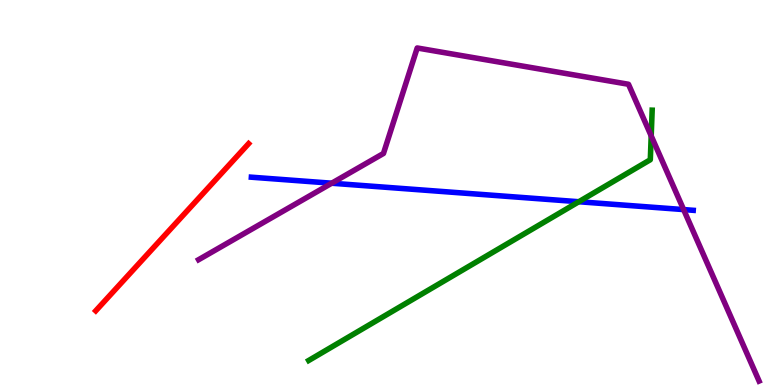[{'lines': ['blue', 'red'], 'intersections': []}, {'lines': ['green', 'red'], 'intersections': []}, {'lines': ['purple', 'red'], 'intersections': []}, {'lines': ['blue', 'green'], 'intersections': [{'x': 7.47, 'y': 4.76}]}, {'lines': ['blue', 'purple'], 'intersections': [{'x': 4.28, 'y': 5.24}, {'x': 8.82, 'y': 4.56}]}, {'lines': ['green', 'purple'], 'intersections': [{'x': 8.4, 'y': 6.47}]}]